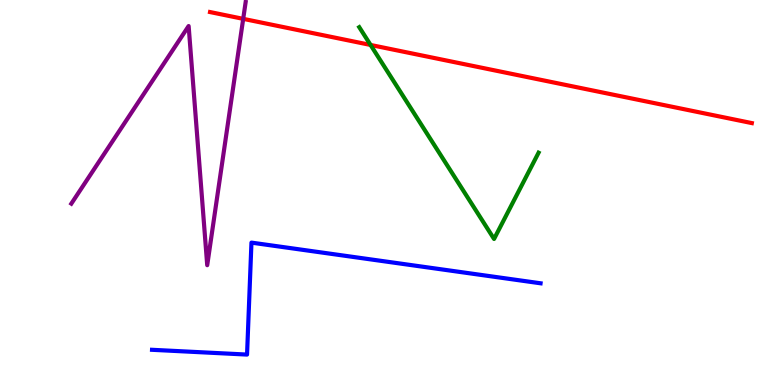[{'lines': ['blue', 'red'], 'intersections': []}, {'lines': ['green', 'red'], 'intersections': [{'x': 4.78, 'y': 8.83}]}, {'lines': ['purple', 'red'], 'intersections': [{'x': 3.14, 'y': 9.51}]}, {'lines': ['blue', 'green'], 'intersections': []}, {'lines': ['blue', 'purple'], 'intersections': []}, {'lines': ['green', 'purple'], 'intersections': []}]